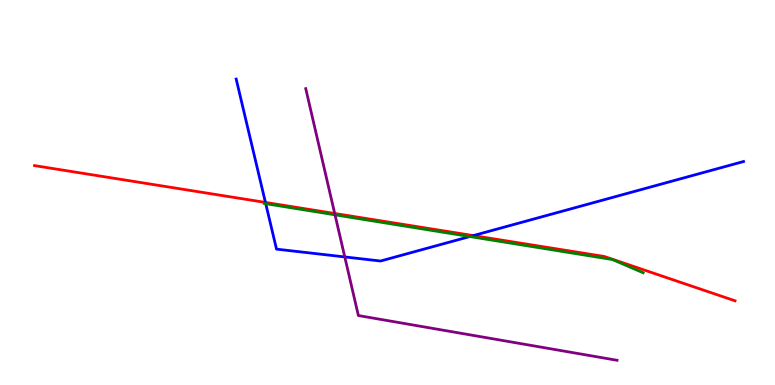[{'lines': ['blue', 'red'], 'intersections': [{'x': 3.43, 'y': 4.74}, {'x': 6.11, 'y': 3.88}]}, {'lines': ['green', 'red'], 'intersections': []}, {'lines': ['purple', 'red'], 'intersections': [{'x': 4.32, 'y': 4.45}]}, {'lines': ['blue', 'green'], 'intersections': [{'x': 3.43, 'y': 4.71}, {'x': 6.06, 'y': 3.86}]}, {'lines': ['blue', 'purple'], 'intersections': [{'x': 4.45, 'y': 3.33}]}, {'lines': ['green', 'purple'], 'intersections': [{'x': 4.32, 'y': 4.42}]}]